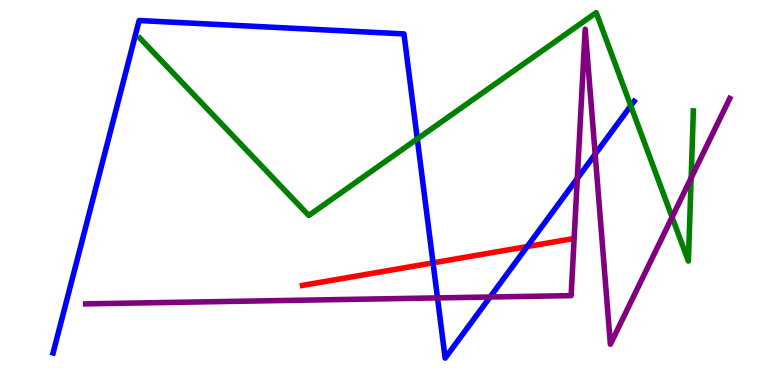[{'lines': ['blue', 'red'], 'intersections': [{'x': 5.59, 'y': 3.17}, {'x': 6.8, 'y': 3.6}]}, {'lines': ['green', 'red'], 'intersections': []}, {'lines': ['purple', 'red'], 'intersections': []}, {'lines': ['blue', 'green'], 'intersections': [{'x': 5.38, 'y': 6.39}, {'x': 8.14, 'y': 7.25}]}, {'lines': ['blue', 'purple'], 'intersections': [{'x': 5.65, 'y': 2.26}, {'x': 6.32, 'y': 2.29}, {'x': 7.45, 'y': 5.36}, {'x': 7.68, 'y': 6.0}]}, {'lines': ['green', 'purple'], 'intersections': [{'x': 8.67, 'y': 4.36}, {'x': 8.92, 'y': 5.38}]}]